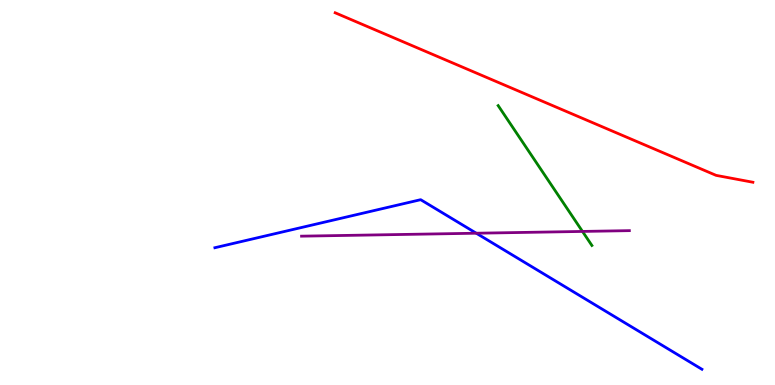[{'lines': ['blue', 'red'], 'intersections': []}, {'lines': ['green', 'red'], 'intersections': []}, {'lines': ['purple', 'red'], 'intersections': []}, {'lines': ['blue', 'green'], 'intersections': []}, {'lines': ['blue', 'purple'], 'intersections': [{'x': 6.15, 'y': 3.94}]}, {'lines': ['green', 'purple'], 'intersections': [{'x': 7.52, 'y': 3.99}]}]